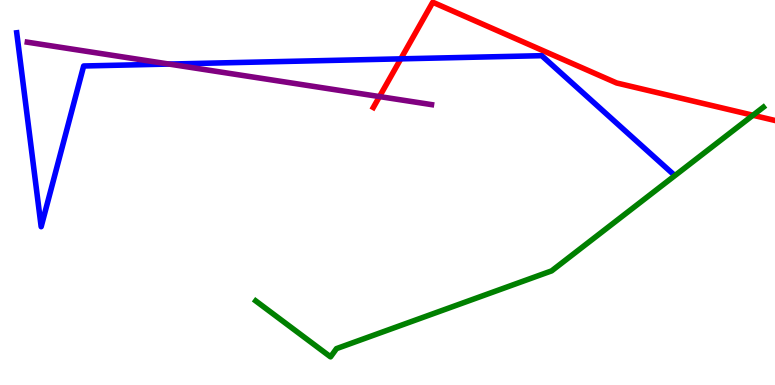[{'lines': ['blue', 'red'], 'intersections': [{'x': 5.17, 'y': 8.47}]}, {'lines': ['green', 'red'], 'intersections': [{'x': 9.72, 'y': 7.01}]}, {'lines': ['purple', 'red'], 'intersections': [{'x': 4.9, 'y': 7.49}]}, {'lines': ['blue', 'green'], 'intersections': []}, {'lines': ['blue', 'purple'], 'intersections': [{'x': 2.18, 'y': 8.34}]}, {'lines': ['green', 'purple'], 'intersections': []}]